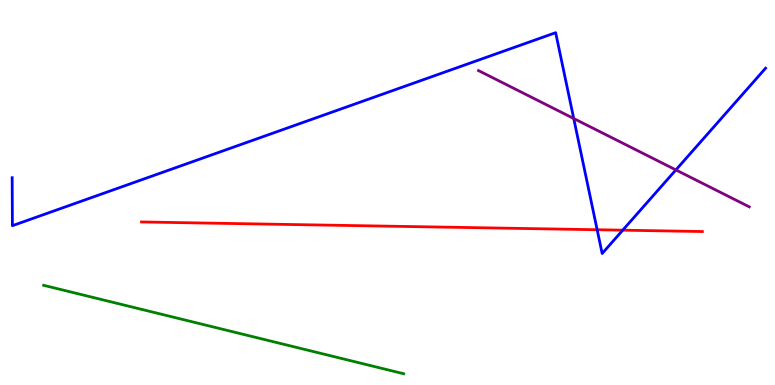[{'lines': ['blue', 'red'], 'intersections': [{'x': 7.71, 'y': 4.03}, {'x': 8.04, 'y': 4.02}]}, {'lines': ['green', 'red'], 'intersections': []}, {'lines': ['purple', 'red'], 'intersections': []}, {'lines': ['blue', 'green'], 'intersections': []}, {'lines': ['blue', 'purple'], 'intersections': [{'x': 7.4, 'y': 6.92}, {'x': 8.72, 'y': 5.59}]}, {'lines': ['green', 'purple'], 'intersections': []}]